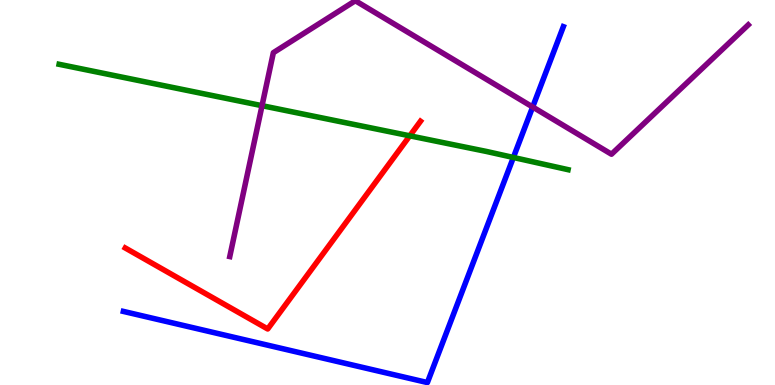[{'lines': ['blue', 'red'], 'intersections': []}, {'lines': ['green', 'red'], 'intersections': [{'x': 5.29, 'y': 6.47}]}, {'lines': ['purple', 'red'], 'intersections': []}, {'lines': ['blue', 'green'], 'intersections': [{'x': 6.62, 'y': 5.91}]}, {'lines': ['blue', 'purple'], 'intersections': [{'x': 6.87, 'y': 7.22}]}, {'lines': ['green', 'purple'], 'intersections': [{'x': 3.38, 'y': 7.26}]}]